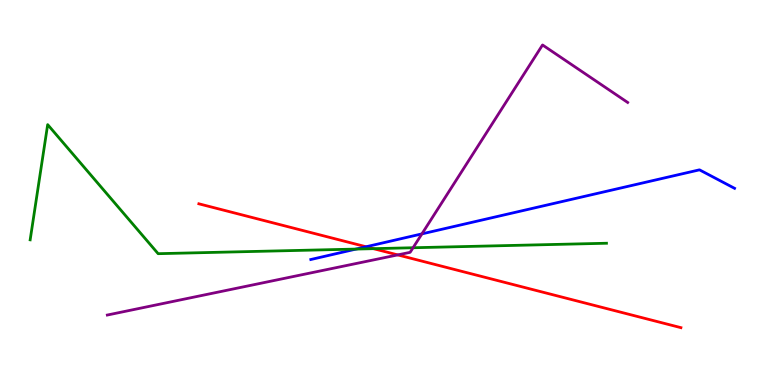[{'lines': ['blue', 'red'], 'intersections': [{'x': 4.72, 'y': 3.59}]}, {'lines': ['green', 'red'], 'intersections': [{'x': 4.82, 'y': 3.54}]}, {'lines': ['purple', 'red'], 'intersections': [{'x': 5.13, 'y': 3.38}]}, {'lines': ['blue', 'green'], 'intersections': [{'x': 4.59, 'y': 3.53}]}, {'lines': ['blue', 'purple'], 'intersections': [{'x': 5.44, 'y': 3.93}]}, {'lines': ['green', 'purple'], 'intersections': [{'x': 5.33, 'y': 3.57}]}]